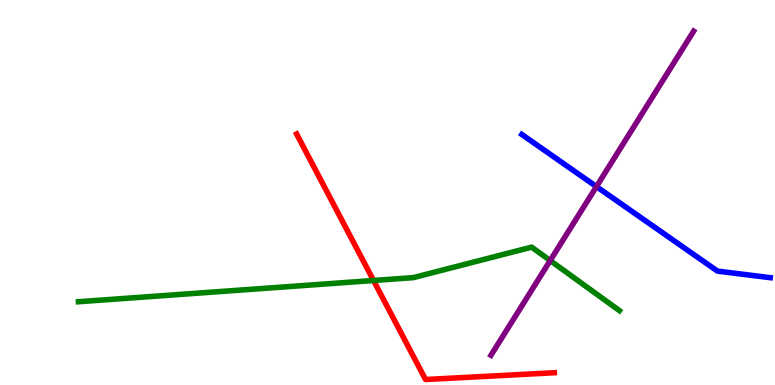[{'lines': ['blue', 'red'], 'intersections': []}, {'lines': ['green', 'red'], 'intersections': [{'x': 4.82, 'y': 2.71}]}, {'lines': ['purple', 'red'], 'intersections': []}, {'lines': ['blue', 'green'], 'intersections': []}, {'lines': ['blue', 'purple'], 'intersections': [{'x': 7.7, 'y': 5.15}]}, {'lines': ['green', 'purple'], 'intersections': [{'x': 7.1, 'y': 3.23}]}]